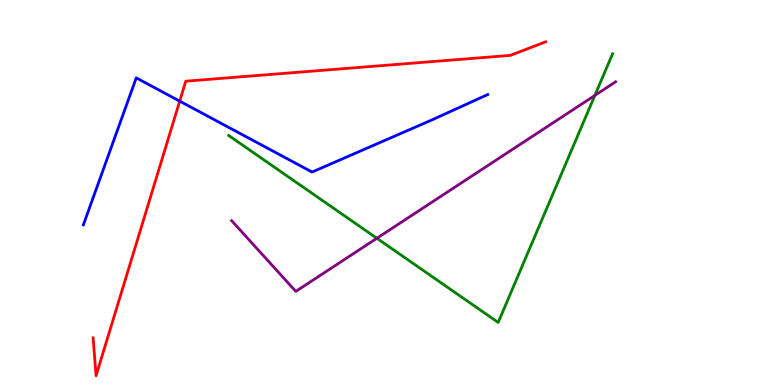[{'lines': ['blue', 'red'], 'intersections': [{'x': 2.32, 'y': 7.37}]}, {'lines': ['green', 'red'], 'intersections': []}, {'lines': ['purple', 'red'], 'intersections': []}, {'lines': ['blue', 'green'], 'intersections': []}, {'lines': ['blue', 'purple'], 'intersections': []}, {'lines': ['green', 'purple'], 'intersections': [{'x': 4.86, 'y': 3.81}, {'x': 7.68, 'y': 7.52}]}]